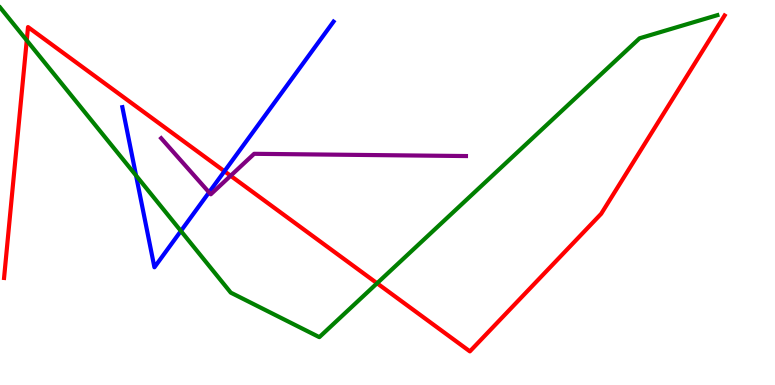[{'lines': ['blue', 'red'], 'intersections': [{'x': 2.9, 'y': 5.55}]}, {'lines': ['green', 'red'], 'intersections': [{'x': 0.345, 'y': 8.95}, {'x': 4.87, 'y': 2.64}]}, {'lines': ['purple', 'red'], 'intersections': [{'x': 2.98, 'y': 5.43}]}, {'lines': ['blue', 'green'], 'intersections': [{'x': 1.76, 'y': 5.44}, {'x': 2.33, 'y': 4.0}]}, {'lines': ['blue', 'purple'], 'intersections': [{'x': 2.7, 'y': 5.0}]}, {'lines': ['green', 'purple'], 'intersections': []}]